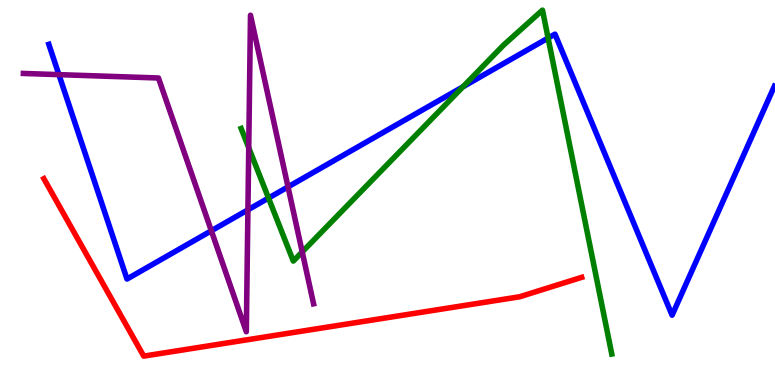[{'lines': ['blue', 'red'], 'intersections': []}, {'lines': ['green', 'red'], 'intersections': []}, {'lines': ['purple', 'red'], 'intersections': []}, {'lines': ['blue', 'green'], 'intersections': [{'x': 3.46, 'y': 4.86}, {'x': 5.97, 'y': 7.75}, {'x': 7.07, 'y': 9.01}]}, {'lines': ['blue', 'purple'], 'intersections': [{'x': 0.76, 'y': 8.06}, {'x': 2.73, 'y': 4.01}, {'x': 3.2, 'y': 4.55}, {'x': 3.72, 'y': 5.15}]}, {'lines': ['green', 'purple'], 'intersections': [{'x': 3.21, 'y': 6.16}, {'x': 3.9, 'y': 3.46}]}]